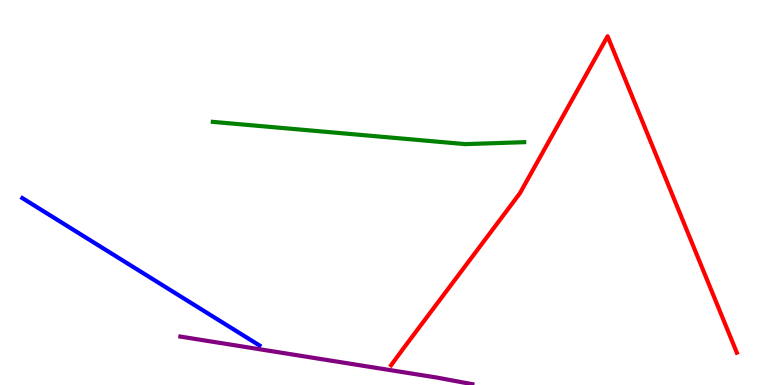[{'lines': ['blue', 'red'], 'intersections': []}, {'lines': ['green', 'red'], 'intersections': []}, {'lines': ['purple', 'red'], 'intersections': []}, {'lines': ['blue', 'green'], 'intersections': []}, {'lines': ['blue', 'purple'], 'intersections': []}, {'lines': ['green', 'purple'], 'intersections': []}]